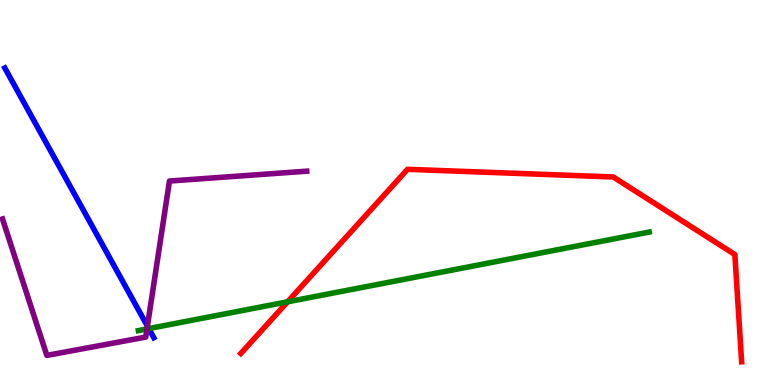[{'lines': ['blue', 'red'], 'intersections': []}, {'lines': ['green', 'red'], 'intersections': [{'x': 3.71, 'y': 2.16}]}, {'lines': ['purple', 'red'], 'intersections': []}, {'lines': ['blue', 'green'], 'intersections': [{'x': 1.92, 'y': 1.47}]}, {'lines': ['blue', 'purple'], 'intersections': [{'x': 1.9, 'y': 1.53}]}, {'lines': ['green', 'purple'], 'intersections': [{'x': 1.9, 'y': 1.46}]}]